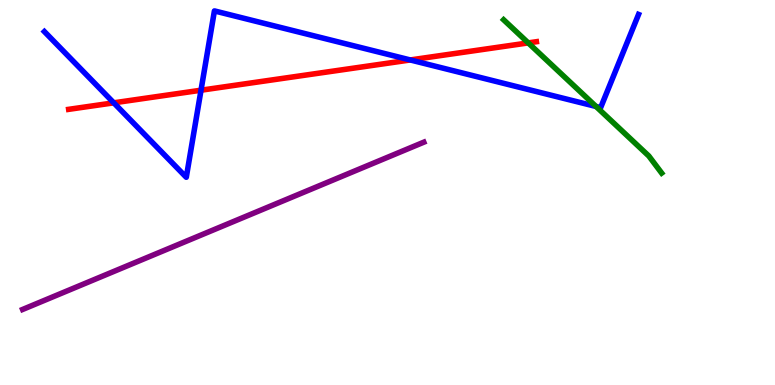[{'lines': ['blue', 'red'], 'intersections': [{'x': 1.47, 'y': 7.33}, {'x': 2.59, 'y': 7.66}, {'x': 5.29, 'y': 8.44}]}, {'lines': ['green', 'red'], 'intersections': [{'x': 6.82, 'y': 8.89}]}, {'lines': ['purple', 'red'], 'intersections': []}, {'lines': ['blue', 'green'], 'intersections': [{'x': 7.69, 'y': 7.23}]}, {'lines': ['blue', 'purple'], 'intersections': []}, {'lines': ['green', 'purple'], 'intersections': []}]